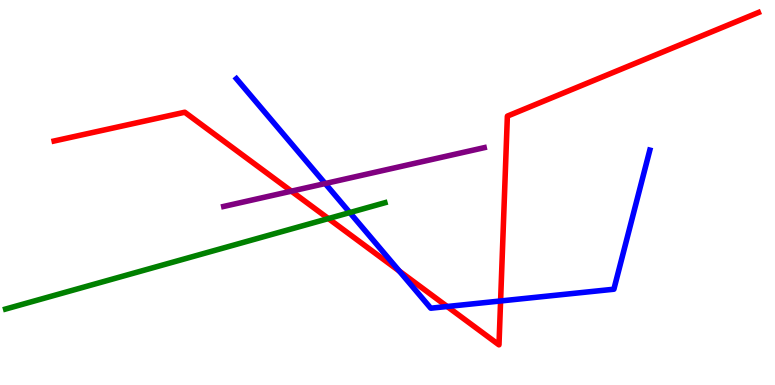[{'lines': ['blue', 'red'], 'intersections': [{'x': 5.15, 'y': 2.96}, {'x': 5.77, 'y': 2.04}, {'x': 6.46, 'y': 2.18}]}, {'lines': ['green', 'red'], 'intersections': [{'x': 4.24, 'y': 4.32}]}, {'lines': ['purple', 'red'], 'intersections': [{'x': 3.76, 'y': 5.03}]}, {'lines': ['blue', 'green'], 'intersections': [{'x': 4.51, 'y': 4.48}]}, {'lines': ['blue', 'purple'], 'intersections': [{'x': 4.2, 'y': 5.23}]}, {'lines': ['green', 'purple'], 'intersections': []}]